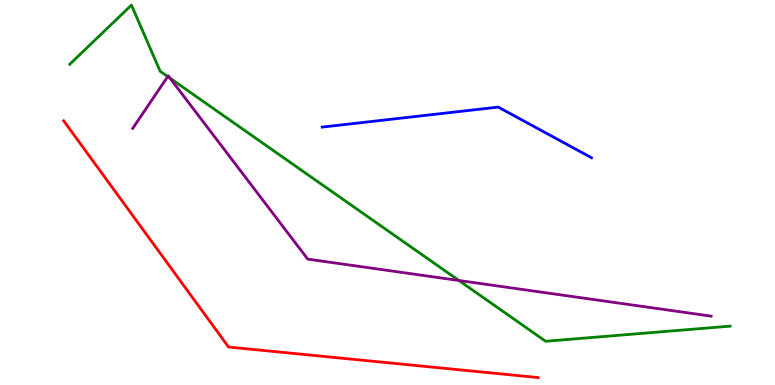[{'lines': ['blue', 'red'], 'intersections': []}, {'lines': ['green', 'red'], 'intersections': []}, {'lines': ['purple', 'red'], 'intersections': []}, {'lines': ['blue', 'green'], 'intersections': []}, {'lines': ['blue', 'purple'], 'intersections': []}, {'lines': ['green', 'purple'], 'intersections': [{'x': 2.16, 'y': 8.01}, {'x': 2.19, 'y': 7.97}, {'x': 5.92, 'y': 2.71}]}]